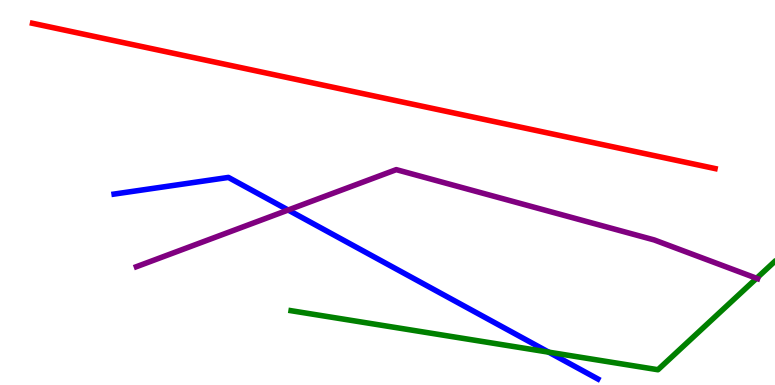[{'lines': ['blue', 'red'], 'intersections': []}, {'lines': ['green', 'red'], 'intersections': []}, {'lines': ['purple', 'red'], 'intersections': []}, {'lines': ['blue', 'green'], 'intersections': [{'x': 7.08, 'y': 0.853}]}, {'lines': ['blue', 'purple'], 'intersections': [{'x': 3.72, 'y': 4.54}]}, {'lines': ['green', 'purple'], 'intersections': [{'x': 9.76, 'y': 2.77}]}]